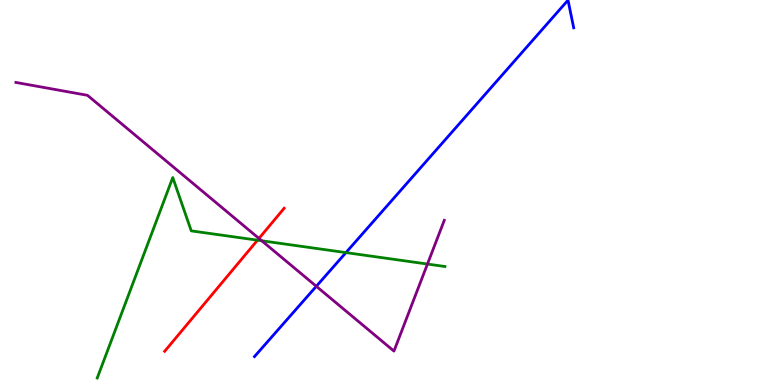[{'lines': ['blue', 'red'], 'intersections': []}, {'lines': ['green', 'red'], 'intersections': [{'x': 3.32, 'y': 3.76}]}, {'lines': ['purple', 'red'], 'intersections': [{'x': 3.34, 'y': 3.81}]}, {'lines': ['blue', 'green'], 'intersections': [{'x': 4.46, 'y': 3.44}]}, {'lines': ['blue', 'purple'], 'intersections': [{'x': 4.08, 'y': 2.56}]}, {'lines': ['green', 'purple'], 'intersections': [{'x': 3.38, 'y': 3.75}, {'x': 5.52, 'y': 3.14}]}]